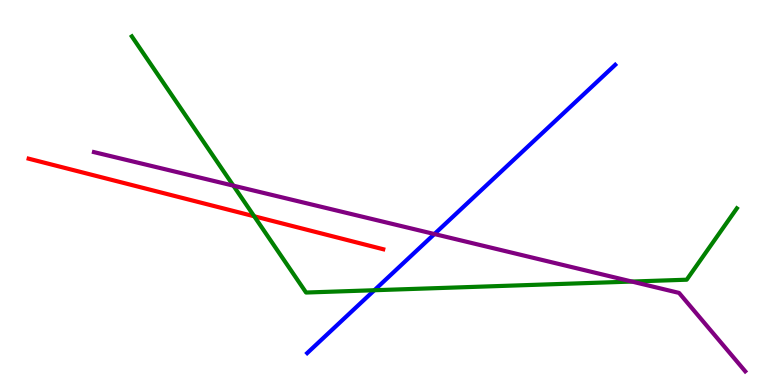[{'lines': ['blue', 'red'], 'intersections': []}, {'lines': ['green', 'red'], 'intersections': [{'x': 3.28, 'y': 4.38}]}, {'lines': ['purple', 'red'], 'intersections': []}, {'lines': ['blue', 'green'], 'intersections': [{'x': 4.83, 'y': 2.46}]}, {'lines': ['blue', 'purple'], 'intersections': [{'x': 5.61, 'y': 3.92}]}, {'lines': ['green', 'purple'], 'intersections': [{'x': 3.01, 'y': 5.18}, {'x': 8.15, 'y': 2.69}]}]